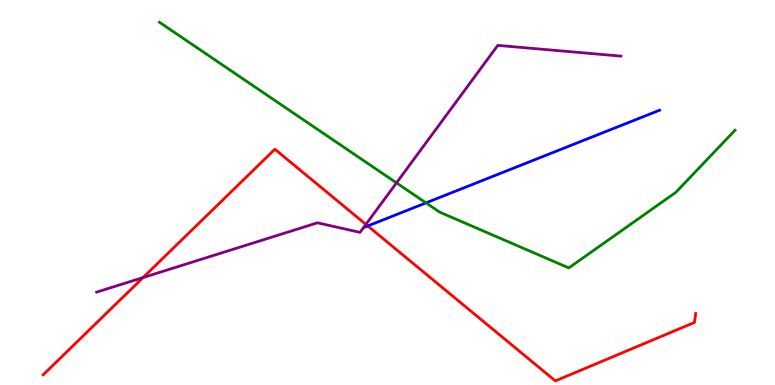[{'lines': ['blue', 'red'], 'intersections': [{'x': 4.75, 'y': 4.13}]}, {'lines': ['green', 'red'], 'intersections': []}, {'lines': ['purple', 'red'], 'intersections': [{'x': 1.85, 'y': 2.79}, {'x': 4.72, 'y': 4.17}]}, {'lines': ['blue', 'green'], 'intersections': [{'x': 5.5, 'y': 4.73}]}, {'lines': ['blue', 'purple'], 'intersections': []}, {'lines': ['green', 'purple'], 'intersections': [{'x': 5.12, 'y': 5.25}]}]